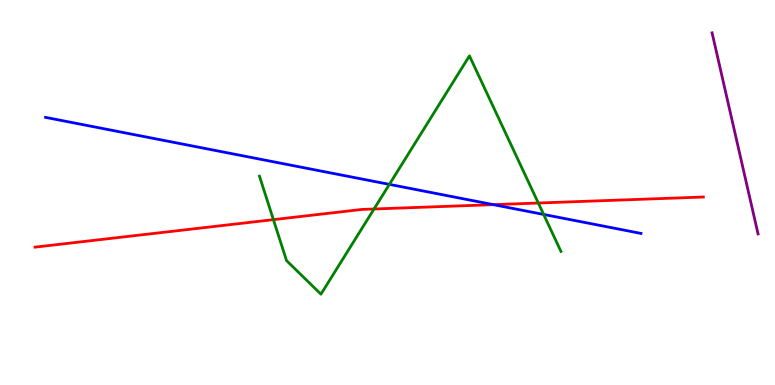[{'lines': ['blue', 'red'], 'intersections': [{'x': 6.37, 'y': 4.68}]}, {'lines': ['green', 'red'], 'intersections': [{'x': 3.53, 'y': 4.29}, {'x': 4.83, 'y': 4.57}, {'x': 6.95, 'y': 4.73}]}, {'lines': ['purple', 'red'], 'intersections': []}, {'lines': ['blue', 'green'], 'intersections': [{'x': 5.02, 'y': 5.21}, {'x': 7.01, 'y': 4.43}]}, {'lines': ['blue', 'purple'], 'intersections': []}, {'lines': ['green', 'purple'], 'intersections': []}]